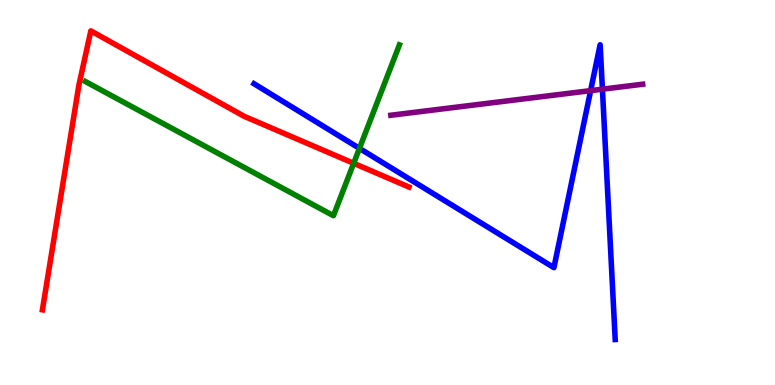[{'lines': ['blue', 'red'], 'intersections': []}, {'lines': ['green', 'red'], 'intersections': [{'x': 4.56, 'y': 5.76}]}, {'lines': ['purple', 'red'], 'intersections': []}, {'lines': ['blue', 'green'], 'intersections': [{'x': 4.64, 'y': 6.15}]}, {'lines': ['blue', 'purple'], 'intersections': [{'x': 7.62, 'y': 7.65}, {'x': 7.77, 'y': 7.68}]}, {'lines': ['green', 'purple'], 'intersections': []}]